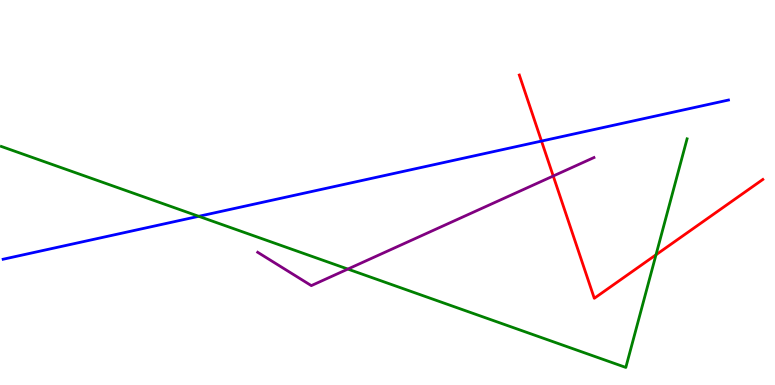[{'lines': ['blue', 'red'], 'intersections': [{'x': 6.99, 'y': 6.34}]}, {'lines': ['green', 'red'], 'intersections': [{'x': 8.46, 'y': 3.38}]}, {'lines': ['purple', 'red'], 'intersections': [{'x': 7.14, 'y': 5.43}]}, {'lines': ['blue', 'green'], 'intersections': [{'x': 2.56, 'y': 4.38}]}, {'lines': ['blue', 'purple'], 'intersections': []}, {'lines': ['green', 'purple'], 'intersections': [{'x': 4.49, 'y': 3.01}]}]